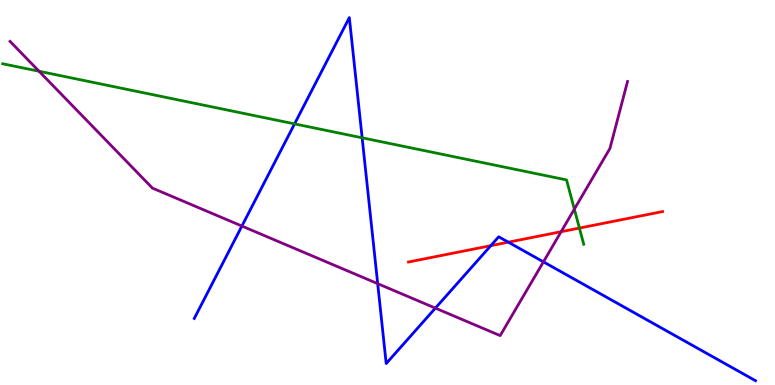[{'lines': ['blue', 'red'], 'intersections': [{'x': 6.33, 'y': 3.62}, {'x': 6.56, 'y': 3.71}]}, {'lines': ['green', 'red'], 'intersections': [{'x': 7.48, 'y': 4.08}]}, {'lines': ['purple', 'red'], 'intersections': [{'x': 7.24, 'y': 3.98}]}, {'lines': ['blue', 'green'], 'intersections': [{'x': 3.8, 'y': 6.78}, {'x': 4.67, 'y': 6.42}]}, {'lines': ['blue', 'purple'], 'intersections': [{'x': 3.12, 'y': 4.13}, {'x': 4.87, 'y': 2.63}, {'x': 5.62, 'y': 2.0}, {'x': 7.01, 'y': 3.2}]}, {'lines': ['green', 'purple'], 'intersections': [{'x': 0.504, 'y': 8.15}, {'x': 7.41, 'y': 4.57}]}]